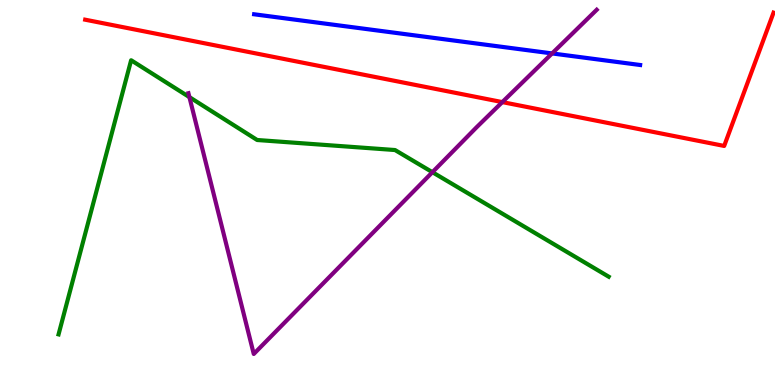[{'lines': ['blue', 'red'], 'intersections': []}, {'lines': ['green', 'red'], 'intersections': []}, {'lines': ['purple', 'red'], 'intersections': [{'x': 6.48, 'y': 7.35}]}, {'lines': ['blue', 'green'], 'intersections': []}, {'lines': ['blue', 'purple'], 'intersections': [{'x': 7.12, 'y': 8.61}]}, {'lines': ['green', 'purple'], 'intersections': [{'x': 2.44, 'y': 7.48}, {'x': 5.58, 'y': 5.53}]}]